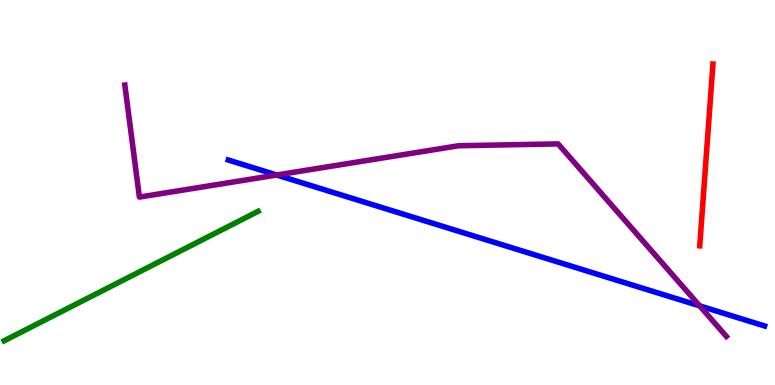[{'lines': ['blue', 'red'], 'intersections': []}, {'lines': ['green', 'red'], 'intersections': []}, {'lines': ['purple', 'red'], 'intersections': []}, {'lines': ['blue', 'green'], 'intersections': []}, {'lines': ['blue', 'purple'], 'intersections': [{'x': 3.57, 'y': 5.45}, {'x': 9.03, 'y': 2.06}]}, {'lines': ['green', 'purple'], 'intersections': []}]